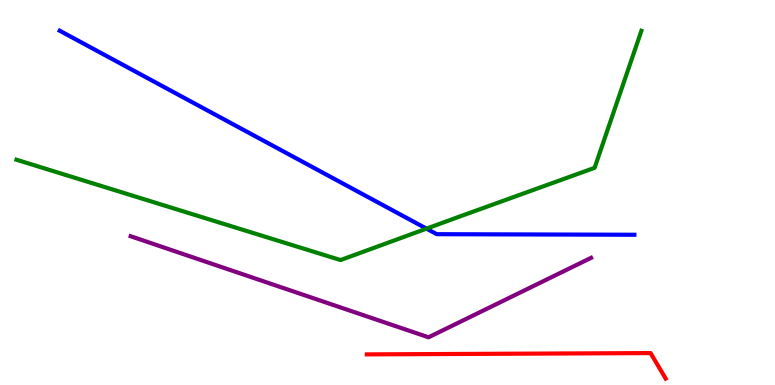[{'lines': ['blue', 'red'], 'intersections': []}, {'lines': ['green', 'red'], 'intersections': []}, {'lines': ['purple', 'red'], 'intersections': []}, {'lines': ['blue', 'green'], 'intersections': [{'x': 5.5, 'y': 4.06}]}, {'lines': ['blue', 'purple'], 'intersections': []}, {'lines': ['green', 'purple'], 'intersections': []}]